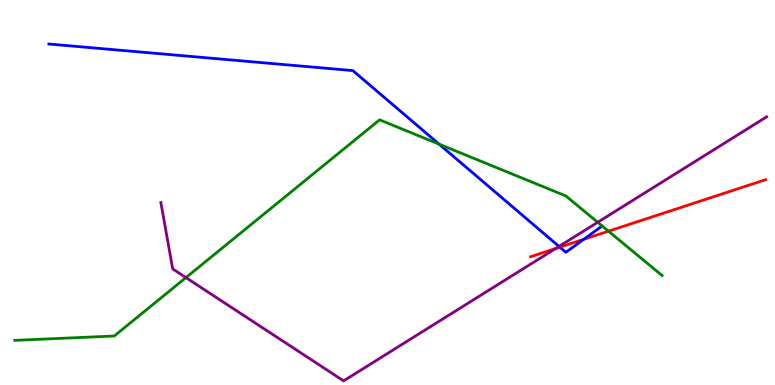[{'lines': ['blue', 'red'], 'intersections': [{'x': 7.22, 'y': 3.58}, {'x': 7.53, 'y': 3.78}]}, {'lines': ['green', 'red'], 'intersections': [{'x': 7.85, 'y': 3.99}]}, {'lines': ['purple', 'red'], 'intersections': [{'x': 7.17, 'y': 3.55}]}, {'lines': ['blue', 'green'], 'intersections': [{'x': 5.67, 'y': 6.26}]}, {'lines': ['blue', 'purple'], 'intersections': [{'x': 7.21, 'y': 3.6}]}, {'lines': ['green', 'purple'], 'intersections': [{'x': 2.4, 'y': 2.79}, {'x': 7.71, 'y': 4.23}]}]